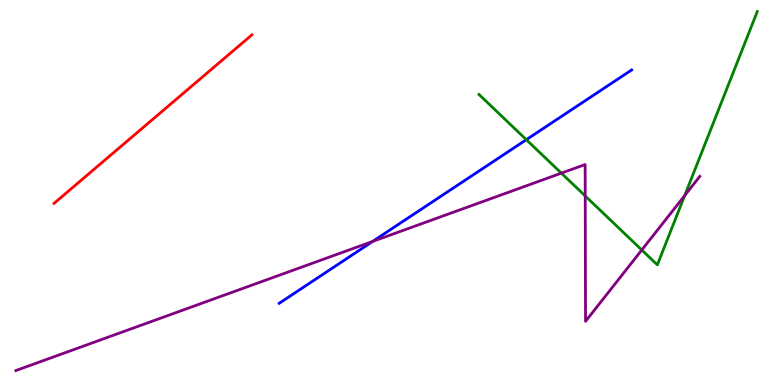[{'lines': ['blue', 'red'], 'intersections': []}, {'lines': ['green', 'red'], 'intersections': []}, {'lines': ['purple', 'red'], 'intersections': []}, {'lines': ['blue', 'green'], 'intersections': [{'x': 6.79, 'y': 6.37}]}, {'lines': ['blue', 'purple'], 'intersections': [{'x': 4.81, 'y': 3.73}]}, {'lines': ['green', 'purple'], 'intersections': [{'x': 7.24, 'y': 5.5}, {'x': 7.55, 'y': 4.91}, {'x': 8.28, 'y': 3.51}, {'x': 8.83, 'y': 4.92}]}]